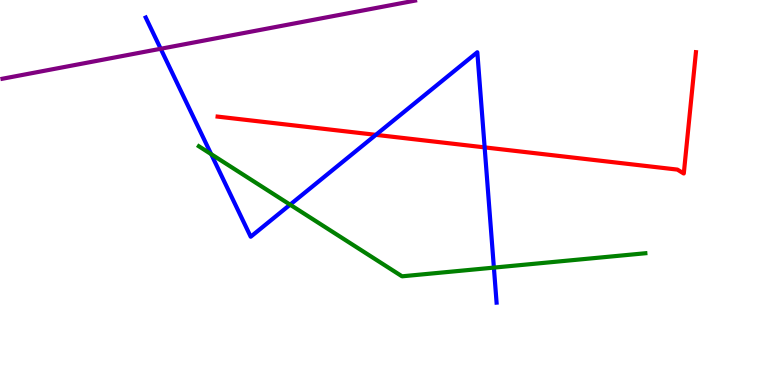[{'lines': ['blue', 'red'], 'intersections': [{'x': 4.85, 'y': 6.5}, {'x': 6.25, 'y': 6.17}]}, {'lines': ['green', 'red'], 'intersections': []}, {'lines': ['purple', 'red'], 'intersections': []}, {'lines': ['blue', 'green'], 'intersections': [{'x': 2.72, 'y': 6.0}, {'x': 3.74, 'y': 4.68}, {'x': 6.37, 'y': 3.05}]}, {'lines': ['blue', 'purple'], 'intersections': [{'x': 2.07, 'y': 8.73}]}, {'lines': ['green', 'purple'], 'intersections': []}]